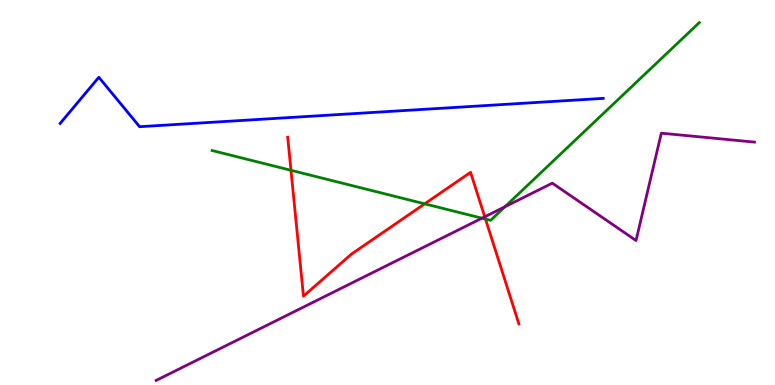[{'lines': ['blue', 'red'], 'intersections': []}, {'lines': ['green', 'red'], 'intersections': [{'x': 3.75, 'y': 5.58}, {'x': 5.48, 'y': 4.71}, {'x': 6.26, 'y': 4.31}]}, {'lines': ['purple', 'red'], 'intersections': [{'x': 6.25, 'y': 4.37}]}, {'lines': ['blue', 'green'], 'intersections': []}, {'lines': ['blue', 'purple'], 'intersections': []}, {'lines': ['green', 'purple'], 'intersections': [{'x': 6.22, 'y': 4.33}, {'x': 6.52, 'y': 4.63}]}]